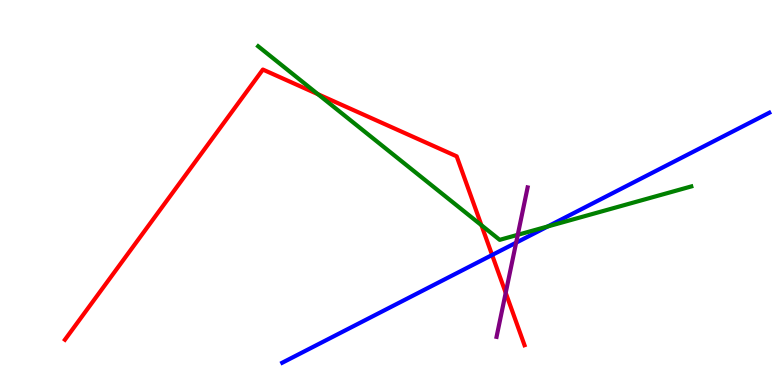[{'lines': ['blue', 'red'], 'intersections': [{'x': 6.35, 'y': 3.38}]}, {'lines': ['green', 'red'], 'intersections': [{'x': 4.1, 'y': 7.55}, {'x': 6.21, 'y': 4.15}]}, {'lines': ['purple', 'red'], 'intersections': [{'x': 6.53, 'y': 2.39}]}, {'lines': ['blue', 'green'], 'intersections': [{'x': 7.07, 'y': 4.12}]}, {'lines': ['blue', 'purple'], 'intersections': [{'x': 6.66, 'y': 3.7}]}, {'lines': ['green', 'purple'], 'intersections': [{'x': 6.68, 'y': 3.9}]}]